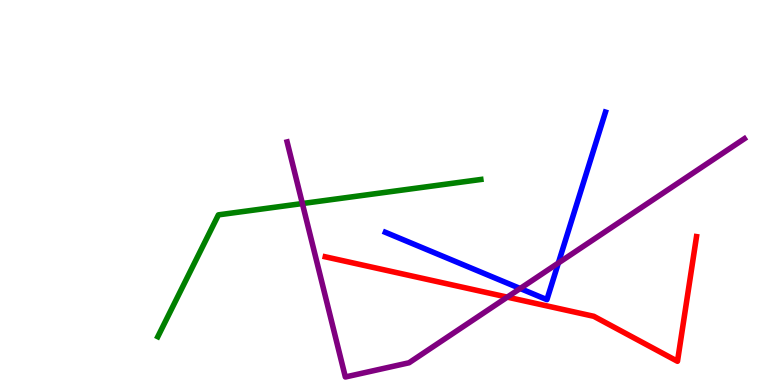[{'lines': ['blue', 'red'], 'intersections': []}, {'lines': ['green', 'red'], 'intersections': []}, {'lines': ['purple', 'red'], 'intersections': [{'x': 6.55, 'y': 2.28}]}, {'lines': ['blue', 'green'], 'intersections': []}, {'lines': ['blue', 'purple'], 'intersections': [{'x': 6.71, 'y': 2.51}, {'x': 7.2, 'y': 3.17}]}, {'lines': ['green', 'purple'], 'intersections': [{'x': 3.9, 'y': 4.71}]}]